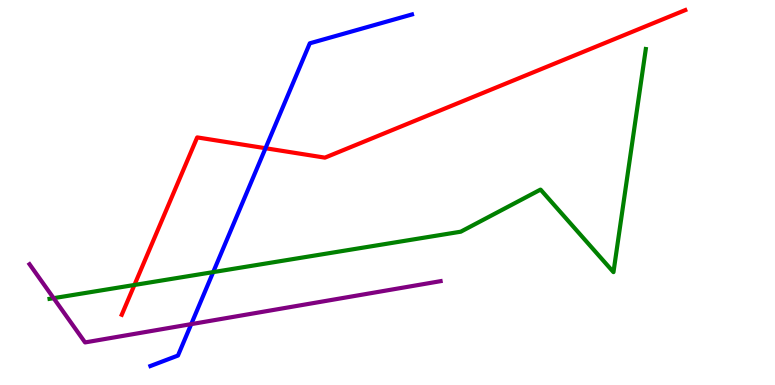[{'lines': ['blue', 'red'], 'intersections': [{'x': 3.43, 'y': 6.15}]}, {'lines': ['green', 'red'], 'intersections': [{'x': 1.73, 'y': 2.6}]}, {'lines': ['purple', 'red'], 'intersections': []}, {'lines': ['blue', 'green'], 'intersections': [{'x': 2.75, 'y': 2.93}]}, {'lines': ['blue', 'purple'], 'intersections': [{'x': 2.47, 'y': 1.58}]}, {'lines': ['green', 'purple'], 'intersections': [{'x': 0.692, 'y': 2.26}]}]